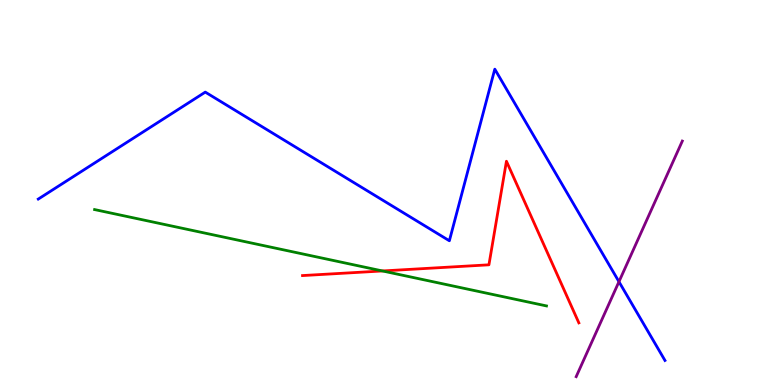[{'lines': ['blue', 'red'], 'intersections': []}, {'lines': ['green', 'red'], 'intersections': [{'x': 4.94, 'y': 2.96}]}, {'lines': ['purple', 'red'], 'intersections': []}, {'lines': ['blue', 'green'], 'intersections': []}, {'lines': ['blue', 'purple'], 'intersections': [{'x': 7.99, 'y': 2.68}]}, {'lines': ['green', 'purple'], 'intersections': []}]